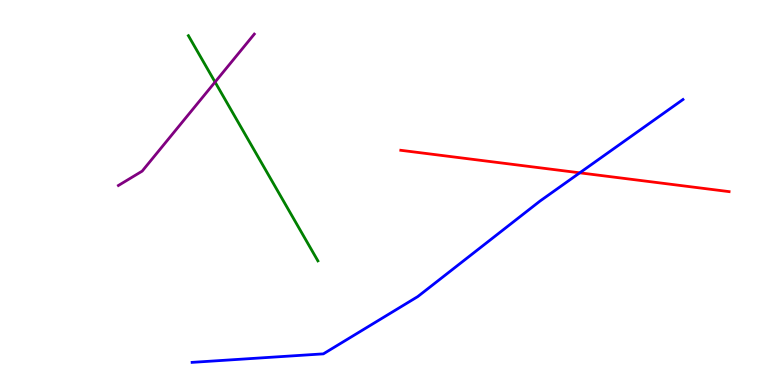[{'lines': ['blue', 'red'], 'intersections': [{'x': 7.48, 'y': 5.51}]}, {'lines': ['green', 'red'], 'intersections': []}, {'lines': ['purple', 'red'], 'intersections': []}, {'lines': ['blue', 'green'], 'intersections': []}, {'lines': ['blue', 'purple'], 'intersections': []}, {'lines': ['green', 'purple'], 'intersections': [{'x': 2.78, 'y': 7.87}]}]